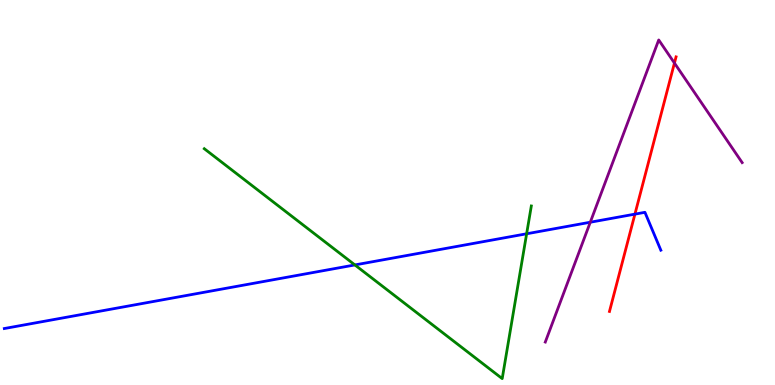[{'lines': ['blue', 'red'], 'intersections': [{'x': 8.19, 'y': 4.44}]}, {'lines': ['green', 'red'], 'intersections': []}, {'lines': ['purple', 'red'], 'intersections': [{'x': 8.7, 'y': 8.36}]}, {'lines': ['blue', 'green'], 'intersections': [{'x': 4.58, 'y': 3.12}, {'x': 6.8, 'y': 3.93}]}, {'lines': ['blue', 'purple'], 'intersections': [{'x': 7.62, 'y': 4.23}]}, {'lines': ['green', 'purple'], 'intersections': []}]